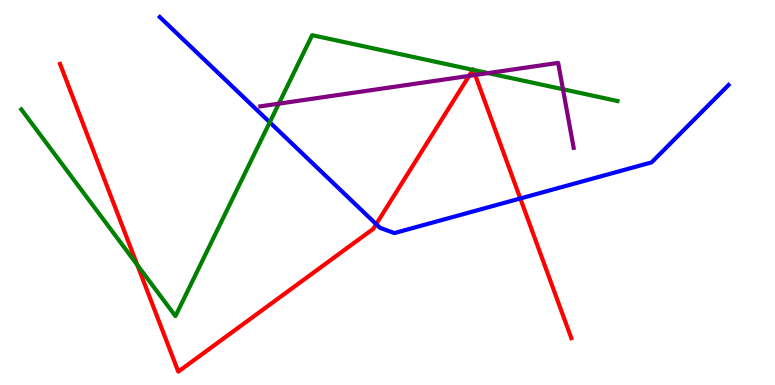[{'lines': ['blue', 'red'], 'intersections': [{'x': 4.85, 'y': 4.18}, {'x': 6.71, 'y': 4.84}]}, {'lines': ['green', 'red'], 'intersections': [{'x': 1.77, 'y': 3.12}, {'x': 6.1, 'y': 8.19}, {'x': 6.11, 'y': 8.18}]}, {'lines': ['purple', 'red'], 'intersections': [{'x': 6.05, 'y': 8.03}, {'x': 6.13, 'y': 8.05}]}, {'lines': ['blue', 'green'], 'intersections': [{'x': 3.48, 'y': 6.82}]}, {'lines': ['blue', 'purple'], 'intersections': []}, {'lines': ['green', 'purple'], 'intersections': [{'x': 3.6, 'y': 7.31}, {'x': 6.3, 'y': 8.1}, {'x': 7.26, 'y': 7.68}]}]